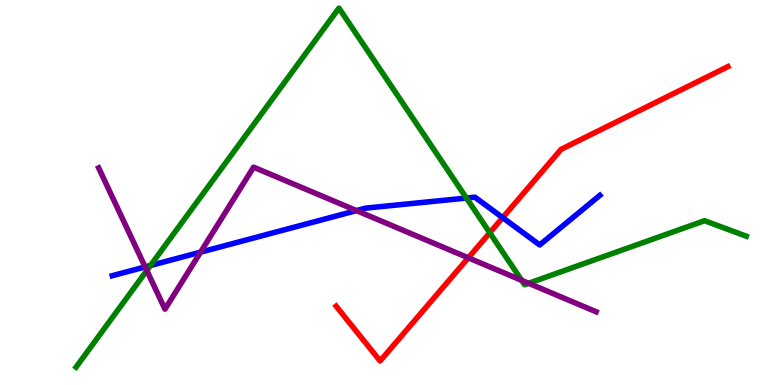[{'lines': ['blue', 'red'], 'intersections': [{'x': 6.49, 'y': 4.35}]}, {'lines': ['green', 'red'], 'intersections': [{'x': 6.32, 'y': 3.95}]}, {'lines': ['purple', 'red'], 'intersections': [{'x': 6.04, 'y': 3.3}]}, {'lines': ['blue', 'green'], 'intersections': [{'x': 1.94, 'y': 3.1}, {'x': 6.02, 'y': 4.86}]}, {'lines': ['blue', 'purple'], 'intersections': [{'x': 1.87, 'y': 3.07}, {'x': 2.59, 'y': 3.45}, {'x': 4.6, 'y': 4.53}]}, {'lines': ['green', 'purple'], 'intersections': [{'x': 1.89, 'y': 2.97}, {'x': 6.73, 'y': 2.72}, {'x': 6.82, 'y': 2.64}]}]